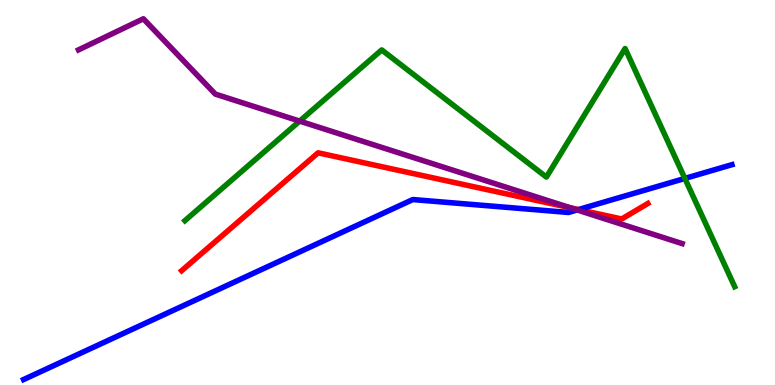[{'lines': ['blue', 'red'], 'intersections': [{'x': 7.46, 'y': 4.56}]}, {'lines': ['green', 'red'], 'intersections': []}, {'lines': ['purple', 'red'], 'intersections': [{'x': 7.36, 'y': 4.6}]}, {'lines': ['blue', 'green'], 'intersections': [{'x': 8.84, 'y': 5.37}]}, {'lines': ['blue', 'purple'], 'intersections': [{'x': 7.45, 'y': 4.55}]}, {'lines': ['green', 'purple'], 'intersections': [{'x': 3.87, 'y': 6.85}]}]